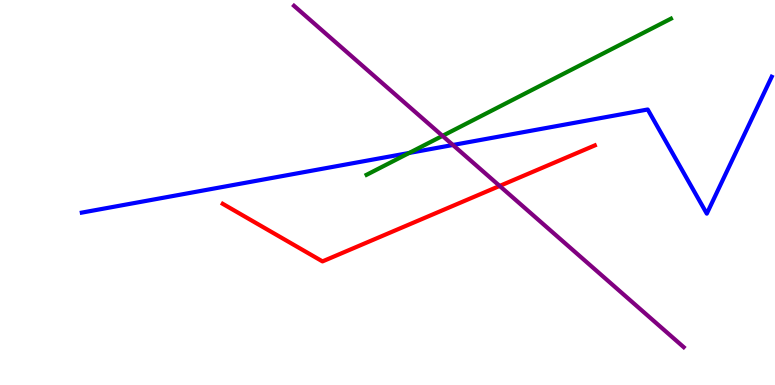[{'lines': ['blue', 'red'], 'intersections': []}, {'lines': ['green', 'red'], 'intersections': []}, {'lines': ['purple', 'red'], 'intersections': [{'x': 6.45, 'y': 5.17}]}, {'lines': ['blue', 'green'], 'intersections': [{'x': 5.28, 'y': 6.03}]}, {'lines': ['blue', 'purple'], 'intersections': [{'x': 5.84, 'y': 6.23}]}, {'lines': ['green', 'purple'], 'intersections': [{'x': 5.71, 'y': 6.47}]}]